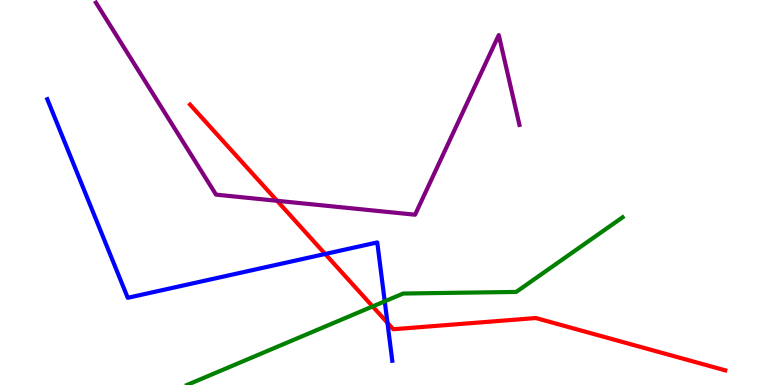[{'lines': ['blue', 'red'], 'intersections': [{'x': 4.2, 'y': 3.4}, {'x': 5.0, 'y': 1.62}]}, {'lines': ['green', 'red'], 'intersections': [{'x': 4.81, 'y': 2.04}]}, {'lines': ['purple', 'red'], 'intersections': [{'x': 3.58, 'y': 4.78}]}, {'lines': ['blue', 'green'], 'intersections': [{'x': 4.96, 'y': 2.17}]}, {'lines': ['blue', 'purple'], 'intersections': []}, {'lines': ['green', 'purple'], 'intersections': []}]